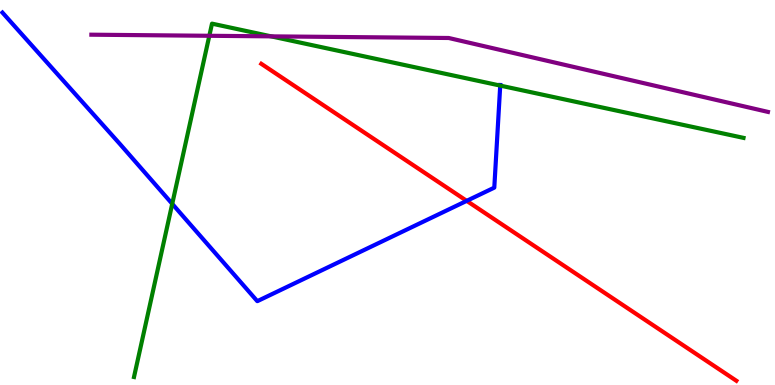[{'lines': ['blue', 'red'], 'intersections': [{'x': 6.02, 'y': 4.78}]}, {'lines': ['green', 'red'], 'intersections': []}, {'lines': ['purple', 'red'], 'intersections': []}, {'lines': ['blue', 'green'], 'intersections': [{'x': 2.22, 'y': 4.71}, {'x': 6.45, 'y': 7.78}]}, {'lines': ['blue', 'purple'], 'intersections': []}, {'lines': ['green', 'purple'], 'intersections': [{'x': 2.7, 'y': 9.07}, {'x': 3.5, 'y': 9.06}]}]